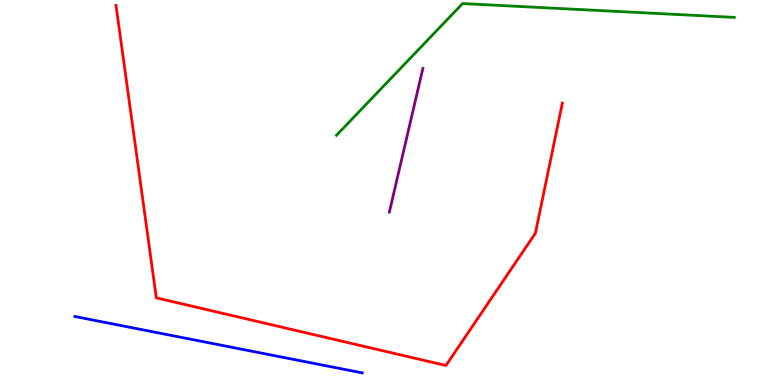[{'lines': ['blue', 'red'], 'intersections': []}, {'lines': ['green', 'red'], 'intersections': []}, {'lines': ['purple', 'red'], 'intersections': []}, {'lines': ['blue', 'green'], 'intersections': []}, {'lines': ['blue', 'purple'], 'intersections': []}, {'lines': ['green', 'purple'], 'intersections': []}]